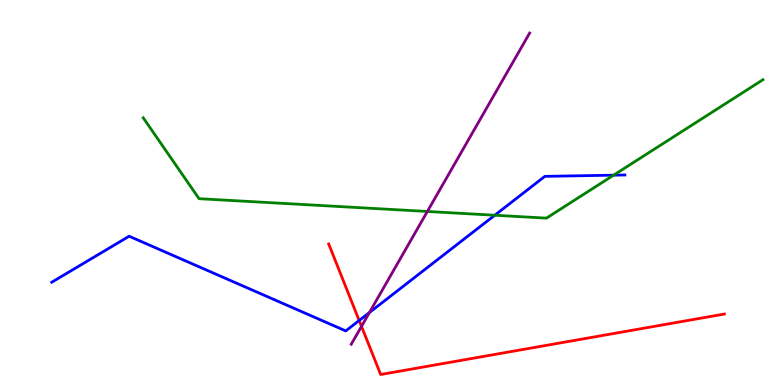[{'lines': ['blue', 'red'], 'intersections': [{'x': 4.63, 'y': 1.68}]}, {'lines': ['green', 'red'], 'intersections': []}, {'lines': ['purple', 'red'], 'intersections': [{'x': 4.66, 'y': 1.52}]}, {'lines': ['blue', 'green'], 'intersections': [{'x': 6.38, 'y': 4.41}, {'x': 7.92, 'y': 5.45}]}, {'lines': ['blue', 'purple'], 'intersections': [{'x': 4.77, 'y': 1.88}]}, {'lines': ['green', 'purple'], 'intersections': [{'x': 5.51, 'y': 4.51}]}]